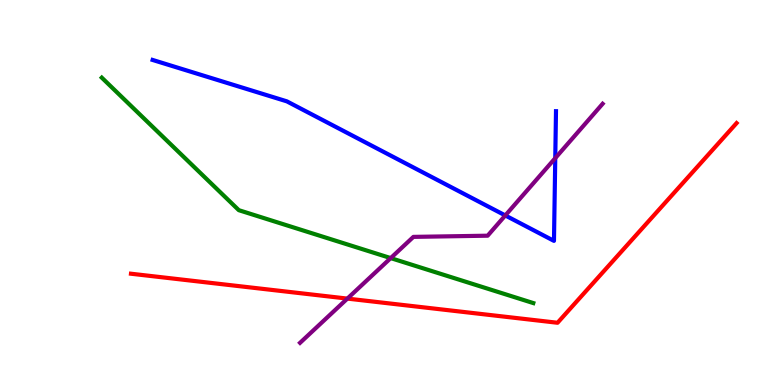[{'lines': ['blue', 'red'], 'intersections': []}, {'lines': ['green', 'red'], 'intersections': []}, {'lines': ['purple', 'red'], 'intersections': [{'x': 4.48, 'y': 2.24}]}, {'lines': ['blue', 'green'], 'intersections': []}, {'lines': ['blue', 'purple'], 'intersections': [{'x': 6.52, 'y': 4.4}, {'x': 7.16, 'y': 5.89}]}, {'lines': ['green', 'purple'], 'intersections': [{'x': 5.04, 'y': 3.3}]}]